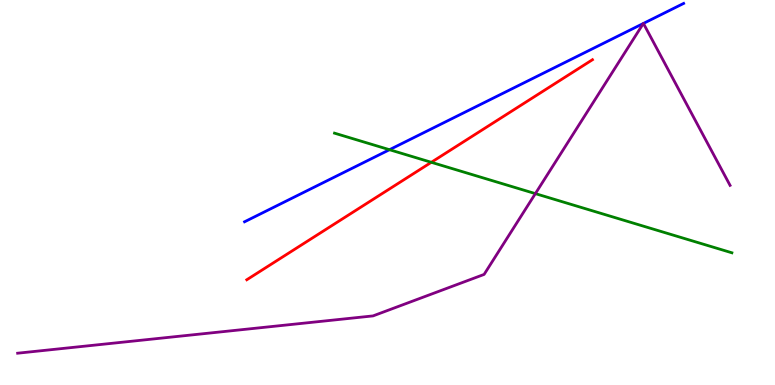[{'lines': ['blue', 'red'], 'intersections': []}, {'lines': ['green', 'red'], 'intersections': [{'x': 5.57, 'y': 5.78}]}, {'lines': ['purple', 'red'], 'intersections': []}, {'lines': ['blue', 'green'], 'intersections': [{'x': 5.03, 'y': 6.11}]}, {'lines': ['blue', 'purple'], 'intersections': [{'x': 8.3, 'y': 9.39}, {'x': 8.3, 'y': 9.39}]}, {'lines': ['green', 'purple'], 'intersections': [{'x': 6.91, 'y': 4.97}]}]